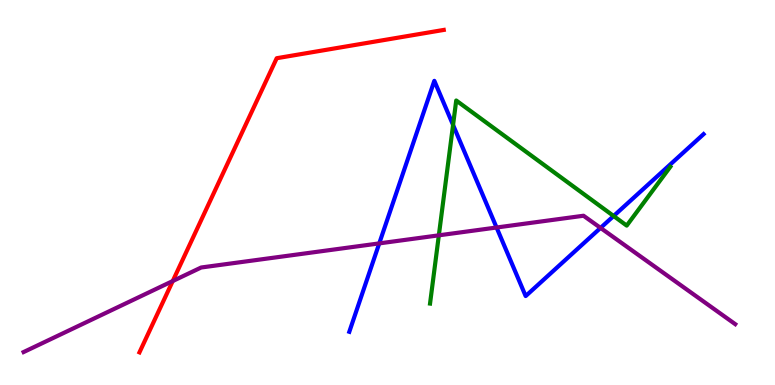[{'lines': ['blue', 'red'], 'intersections': []}, {'lines': ['green', 'red'], 'intersections': []}, {'lines': ['purple', 'red'], 'intersections': [{'x': 2.23, 'y': 2.7}]}, {'lines': ['blue', 'green'], 'intersections': [{'x': 5.85, 'y': 6.75}, {'x': 7.92, 'y': 4.39}]}, {'lines': ['blue', 'purple'], 'intersections': [{'x': 4.89, 'y': 3.68}, {'x': 6.41, 'y': 4.09}, {'x': 7.75, 'y': 4.08}]}, {'lines': ['green', 'purple'], 'intersections': [{'x': 5.66, 'y': 3.89}]}]